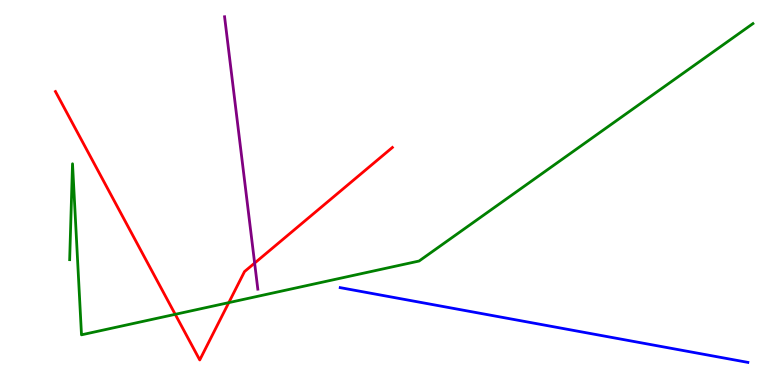[{'lines': ['blue', 'red'], 'intersections': []}, {'lines': ['green', 'red'], 'intersections': [{'x': 2.26, 'y': 1.84}, {'x': 2.95, 'y': 2.14}]}, {'lines': ['purple', 'red'], 'intersections': [{'x': 3.29, 'y': 3.17}]}, {'lines': ['blue', 'green'], 'intersections': []}, {'lines': ['blue', 'purple'], 'intersections': []}, {'lines': ['green', 'purple'], 'intersections': []}]